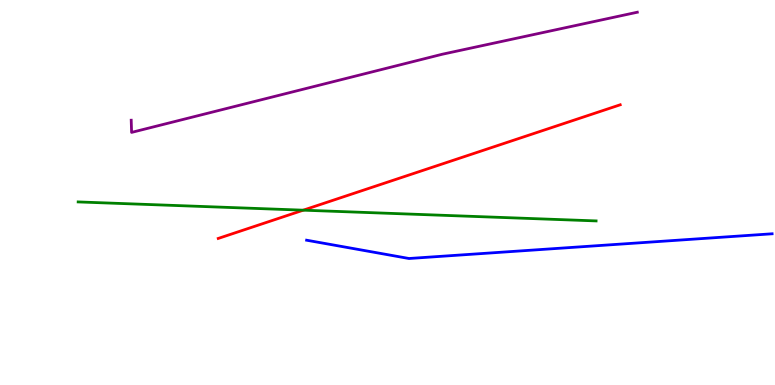[{'lines': ['blue', 'red'], 'intersections': []}, {'lines': ['green', 'red'], 'intersections': [{'x': 3.91, 'y': 4.54}]}, {'lines': ['purple', 'red'], 'intersections': []}, {'lines': ['blue', 'green'], 'intersections': []}, {'lines': ['blue', 'purple'], 'intersections': []}, {'lines': ['green', 'purple'], 'intersections': []}]